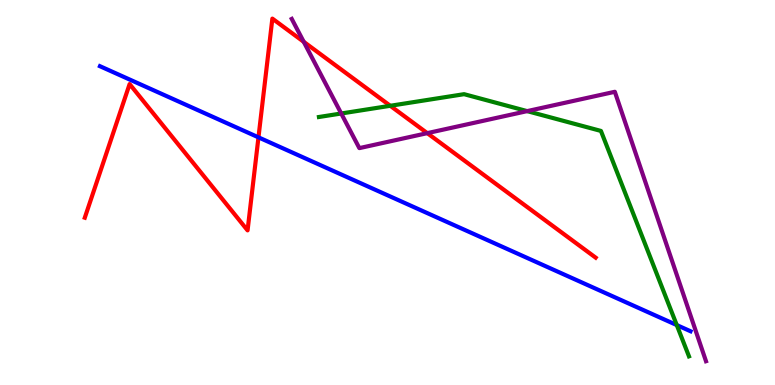[{'lines': ['blue', 'red'], 'intersections': [{'x': 3.34, 'y': 6.43}]}, {'lines': ['green', 'red'], 'intersections': [{'x': 5.04, 'y': 7.25}]}, {'lines': ['purple', 'red'], 'intersections': [{'x': 3.92, 'y': 8.91}, {'x': 5.51, 'y': 6.54}]}, {'lines': ['blue', 'green'], 'intersections': [{'x': 8.73, 'y': 1.56}]}, {'lines': ['blue', 'purple'], 'intersections': []}, {'lines': ['green', 'purple'], 'intersections': [{'x': 4.4, 'y': 7.05}, {'x': 6.8, 'y': 7.11}]}]